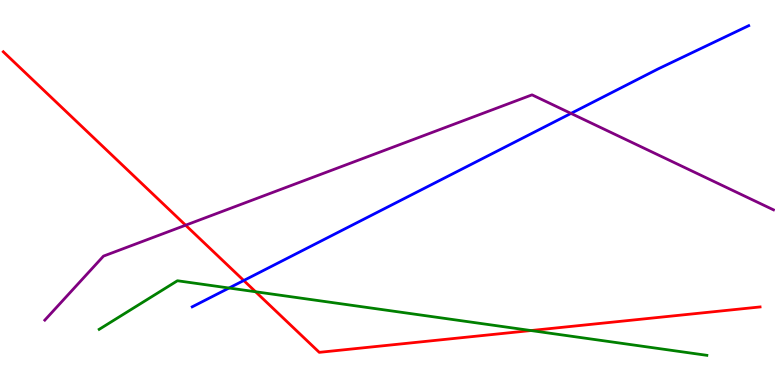[{'lines': ['blue', 'red'], 'intersections': [{'x': 3.15, 'y': 2.71}]}, {'lines': ['green', 'red'], 'intersections': [{'x': 3.3, 'y': 2.42}, {'x': 6.85, 'y': 1.41}]}, {'lines': ['purple', 'red'], 'intersections': [{'x': 2.4, 'y': 4.15}]}, {'lines': ['blue', 'green'], 'intersections': [{'x': 2.96, 'y': 2.52}]}, {'lines': ['blue', 'purple'], 'intersections': [{'x': 7.37, 'y': 7.05}]}, {'lines': ['green', 'purple'], 'intersections': []}]